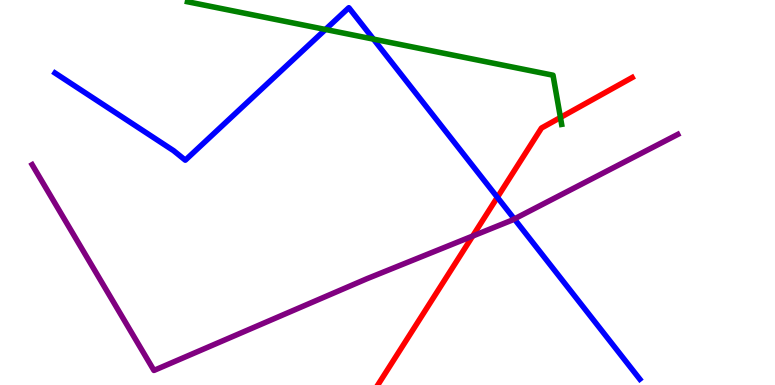[{'lines': ['blue', 'red'], 'intersections': [{'x': 6.42, 'y': 4.88}]}, {'lines': ['green', 'red'], 'intersections': [{'x': 7.23, 'y': 6.95}]}, {'lines': ['purple', 'red'], 'intersections': [{'x': 6.1, 'y': 3.87}]}, {'lines': ['blue', 'green'], 'intersections': [{'x': 4.2, 'y': 9.23}, {'x': 4.82, 'y': 8.98}]}, {'lines': ['blue', 'purple'], 'intersections': [{'x': 6.64, 'y': 4.31}]}, {'lines': ['green', 'purple'], 'intersections': []}]